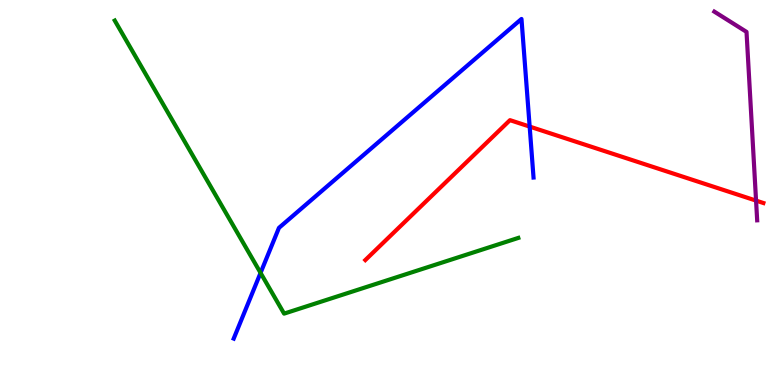[{'lines': ['blue', 'red'], 'intersections': [{'x': 6.83, 'y': 6.71}]}, {'lines': ['green', 'red'], 'intersections': []}, {'lines': ['purple', 'red'], 'intersections': [{'x': 9.76, 'y': 4.79}]}, {'lines': ['blue', 'green'], 'intersections': [{'x': 3.36, 'y': 2.91}]}, {'lines': ['blue', 'purple'], 'intersections': []}, {'lines': ['green', 'purple'], 'intersections': []}]